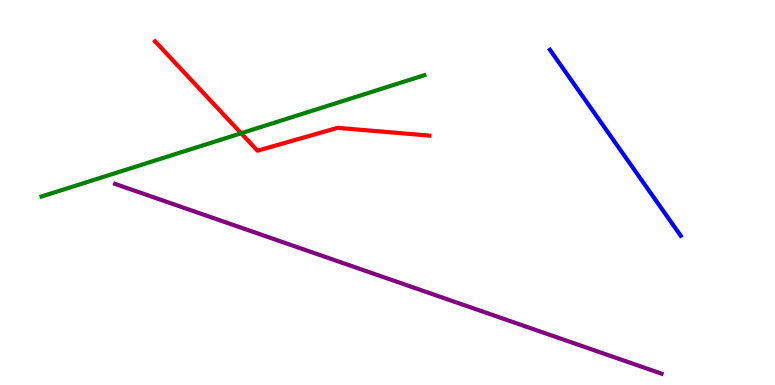[{'lines': ['blue', 'red'], 'intersections': []}, {'lines': ['green', 'red'], 'intersections': [{'x': 3.11, 'y': 6.54}]}, {'lines': ['purple', 'red'], 'intersections': []}, {'lines': ['blue', 'green'], 'intersections': []}, {'lines': ['blue', 'purple'], 'intersections': []}, {'lines': ['green', 'purple'], 'intersections': []}]